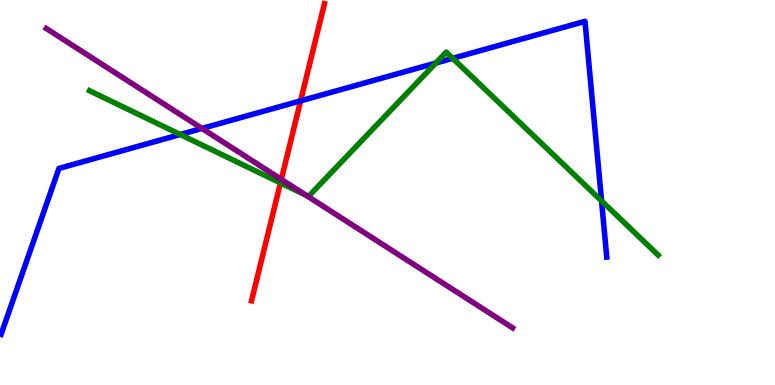[{'lines': ['blue', 'red'], 'intersections': [{'x': 3.88, 'y': 7.38}]}, {'lines': ['green', 'red'], 'intersections': [{'x': 3.62, 'y': 5.25}]}, {'lines': ['purple', 'red'], 'intersections': [{'x': 3.63, 'y': 5.34}]}, {'lines': ['blue', 'green'], 'intersections': [{'x': 2.33, 'y': 6.51}, {'x': 5.62, 'y': 8.36}, {'x': 5.84, 'y': 8.49}, {'x': 7.76, 'y': 4.78}]}, {'lines': ['blue', 'purple'], 'intersections': [{'x': 2.61, 'y': 6.66}]}, {'lines': ['green', 'purple'], 'intersections': [{'x': 3.95, 'y': 4.93}]}]